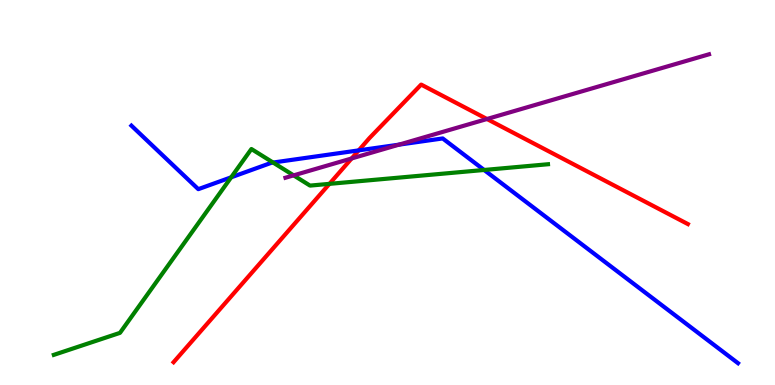[{'lines': ['blue', 'red'], 'intersections': [{'x': 4.63, 'y': 6.09}]}, {'lines': ['green', 'red'], 'intersections': [{'x': 4.25, 'y': 5.22}]}, {'lines': ['purple', 'red'], 'intersections': [{'x': 4.54, 'y': 5.88}, {'x': 6.28, 'y': 6.91}]}, {'lines': ['blue', 'green'], 'intersections': [{'x': 2.98, 'y': 5.39}, {'x': 3.52, 'y': 5.78}, {'x': 6.25, 'y': 5.59}]}, {'lines': ['blue', 'purple'], 'intersections': [{'x': 5.15, 'y': 6.24}]}, {'lines': ['green', 'purple'], 'intersections': [{'x': 3.79, 'y': 5.45}]}]